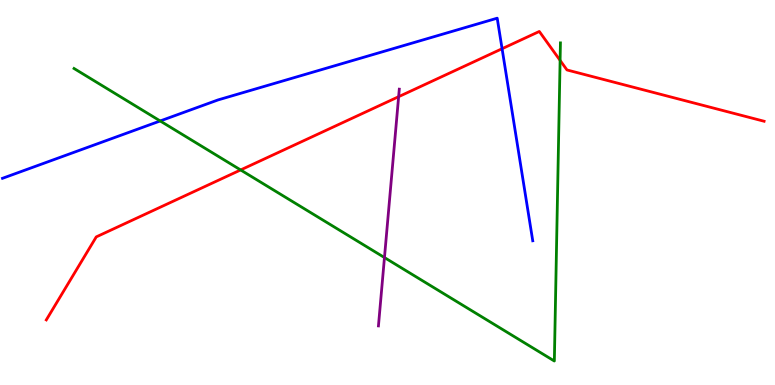[{'lines': ['blue', 'red'], 'intersections': [{'x': 6.48, 'y': 8.73}]}, {'lines': ['green', 'red'], 'intersections': [{'x': 3.1, 'y': 5.59}, {'x': 7.23, 'y': 8.43}]}, {'lines': ['purple', 'red'], 'intersections': [{'x': 5.14, 'y': 7.49}]}, {'lines': ['blue', 'green'], 'intersections': [{'x': 2.07, 'y': 6.86}]}, {'lines': ['blue', 'purple'], 'intersections': []}, {'lines': ['green', 'purple'], 'intersections': [{'x': 4.96, 'y': 3.31}]}]